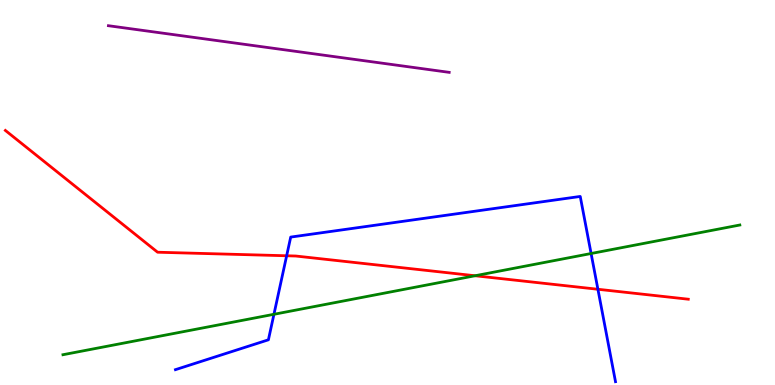[{'lines': ['blue', 'red'], 'intersections': [{'x': 3.7, 'y': 3.36}, {'x': 7.71, 'y': 2.49}]}, {'lines': ['green', 'red'], 'intersections': [{'x': 6.13, 'y': 2.84}]}, {'lines': ['purple', 'red'], 'intersections': []}, {'lines': ['blue', 'green'], 'intersections': [{'x': 3.53, 'y': 1.84}, {'x': 7.63, 'y': 3.42}]}, {'lines': ['blue', 'purple'], 'intersections': []}, {'lines': ['green', 'purple'], 'intersections': []}]